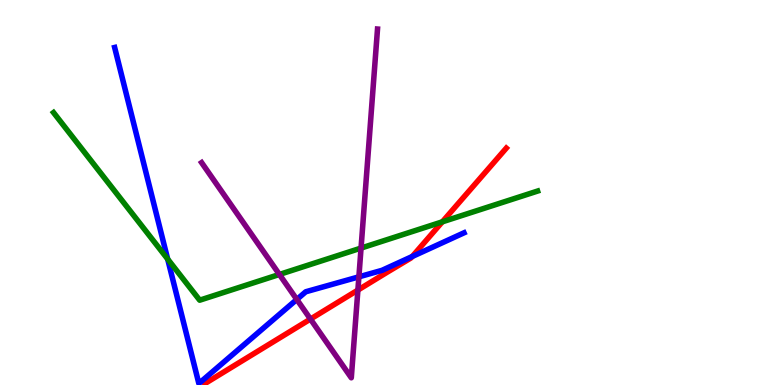[{'lines': ['blue', 'red'], 'intersections': [{'x': 5.32, 'y': 3.34}]}, {'lines': ['green', 'red'], 'intersections': [{'x': 5.71, 'y': 4.24}]}, {'lines': ['purple', 'red'], 'intersections': [{'x': 4.01, 'y': 1.71}, {'x': 4.62, 'y': 2.47}]}, {'lines': ['blue', 'green'], 'intersections': [{'x': 2.16, 'y': 3.27}]}, {'lines': ['blue', 'purple'], 'intersections': [{'x': 3.83, 'y': 2.22}, {'x': 4.63, 'y': 2.81}]}, {'lines': ['green', 'purple'], 'intersections': [{'x': 3.61, 'y': 2.87}, {'x': 4.66, 'y': 3.56}]}]